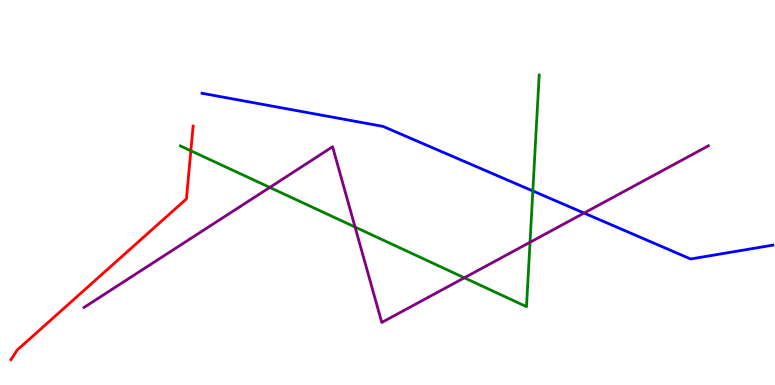[{'lines': ['blue', 'red'], 'intersections': []}, {'lines': ['green', 'red'], 'intersections': [{'x': 2.46, 'y': 6.08}]}, {'lines': ['purple', 'red'], 'intersections': []}, {'lines': ['blue', 'green'], 'intersections': [{'x': 6.88, 'y': 5.04}]}, {'lines': ['blue', 'purple'], 'intersections': [{'x': 7.54, 'y': 4.47}]}, {'lines': ['green', 'purple'], 'intersections': [{'x': 3.48, 'y': 5.13}, {'x': 4.58, 'y': 4.1}, {'x': 5.99, 'y': 2.78}, {'x': 6.84, 'y': 3.71}]}]